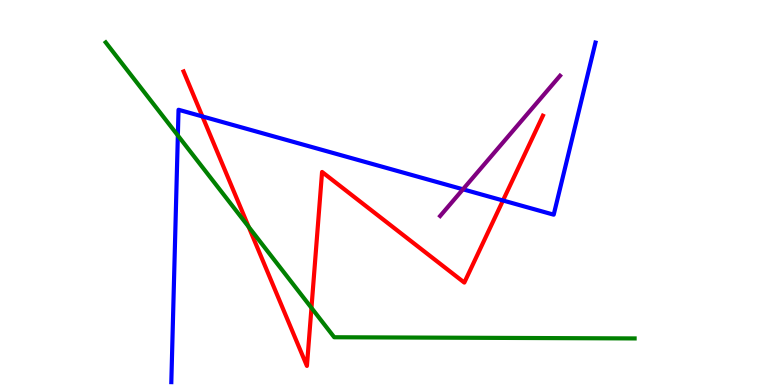[{'lines': ['blue', 'red'], 'intersections': [{'x': 2.61, 'y': 6.98}, {'x': 6.49, 'y': 4.79}]}, {'lines': ['green', 'red'], 'intersections': [{'x': 3.21, 'y': 4.11}, {'x': 4.02, 'y': 2.0}]}, {'lines': ['purple', 'red'], 'intersections': []}, {'lines': ['blue', 'green'], 'intersections': [{'x': 2.29, 'y': 6.48}]}, {'lines': ['blue', 'purple'], 'intersections': [{'x': 5.97, 'y': 5.08}]}, {'lines': ['green', 'purple'], 'intersections': []}]